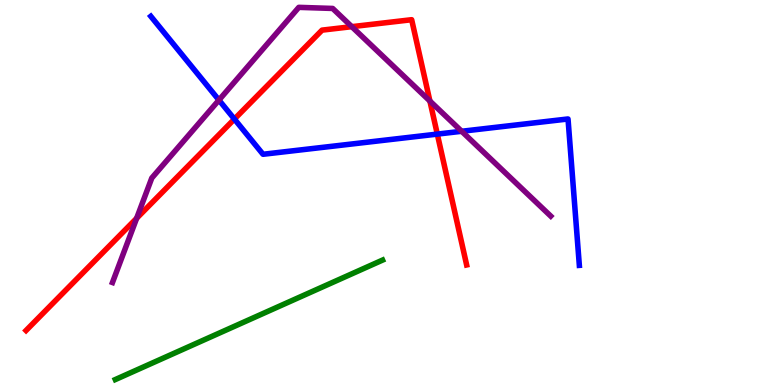[{'lines': ['blue', 'red'], 'intersections': [{'x': 3.02, 'y': 6.91}, {'x': 5.64, 'y': 6.52}]}, {'lines': ['green', 'red'], 'intersections': []}, {'lines': ['purple', 'red'], 'intersections': [{'x': 1.76, 'y': 4.33}, {'x': 4.54, 'y': 9.31}, {'x': 5.55, 'y': 7.38}]}, {'lines': ['blue', 'green'], 'intersections': []}, {'lines': ['blue', 'purple'], 'intersections': [{'x': 2.83, 'y': 7.4}, {'x': 5.96, 'y': 6.59}]}, {'lines': ['green', 'purple'], 'intersections': []}]